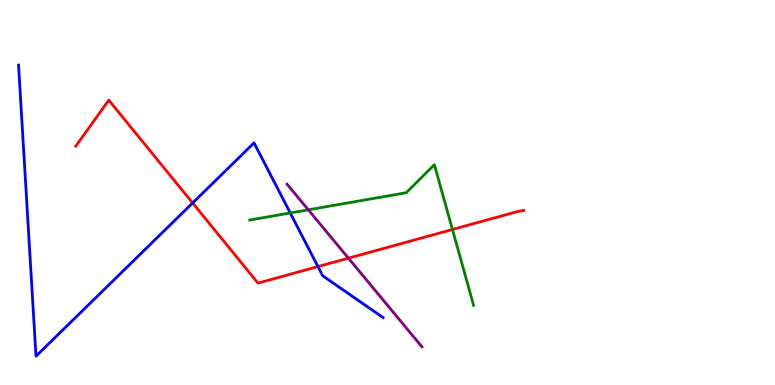[{'lines': ['blue', 'red'], 'intersections': [{'x': 2.49, 'y': 4.73}, {'x': 4.1, 'y': 3.08}]}, {'lines': ['green', 'red'], 'intersections': [{'x': 5.84, 'y': 4.04}]}, {'lines': ['purple', 'red'], 'intersections': [{'x': 4.5, 'y': 3.29}]}, {'lines': ['blue', 'green'], 'intersections': [{'x': 3.75, 'y': 4.47}]}, {'lines': ['blue', 'purple'], 'intersections': []}, {'lines': ['green', 'purple'], 'intersections': [{'x': 3.98, 'y': 4.55}]}]